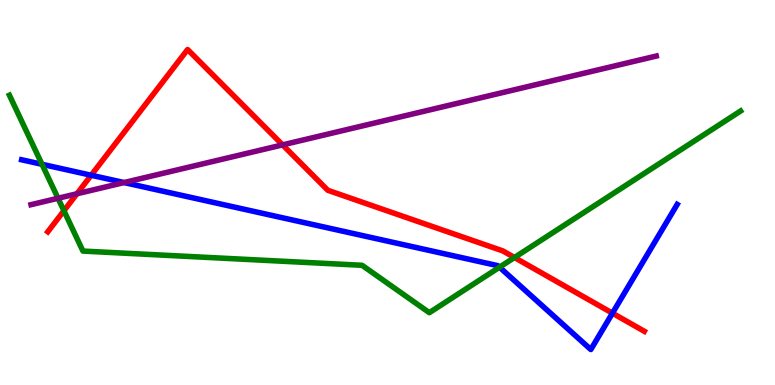[{'lines': ['blue', 'red'], 'intersections': [{'x': 1.18, 'y': 5.45}, {'x': 7.9, 'y': 1.87}]}, {'lines': ['green', 'red'], 'intersections': [{'x': 0.825, 'y': 4.53}, {'x': 6.64, 'y': 3.31}]}, {'lines': ['purple', 'red'], 'intersections': [{'x': 0.993, 'y': 4.97}, {'x': 3.65, 'y': 6.24}]}, {'lines': ['blue', 'green'], 'intersections': [{'x': 0.542, 'y': 5.73}, {'x': 6.45, 'y': 3.06}]}, {'lines': ['blue', 'purple'], 'intersections': [{'x': 1.6, 'y': 5.26}]}, {'lines': ['green', 'purple'], 'intersections': [{'x': 0.749, 'y': 4.85}]}]